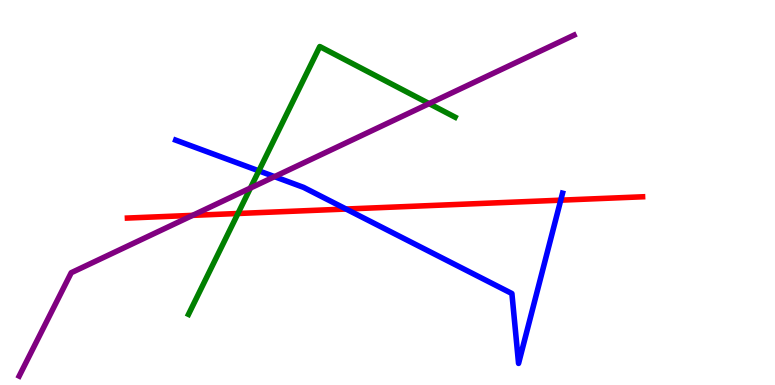[{'lines': ['blue', 'red'], 'intersections': [{'x': 4.47, 'y': 4.57}, {'x': 7.24, 'y': 4.8}]}, {'lines': ['green', 'red'], 'intersections': [{'x': 3.07, 'y': 4.45}]}, {'lines': ['purple', 'red'], 'intersections': [{'x': 2.49, 'y': 4.41}]}, {'lines': ['blue', 'green'], 'intersections': [{'x': 3.34, 'y': 5.56}]}, {'lines': ['blue', 'purple'], 'intersections': [{'x': 3.54, 'y': 5.41}]}, {'lines': ['green', 'purple'], 'intersections': [{'x': 3.23, 'y': 5.12}, {'x': 5.54, 'y': 7.31}]}]